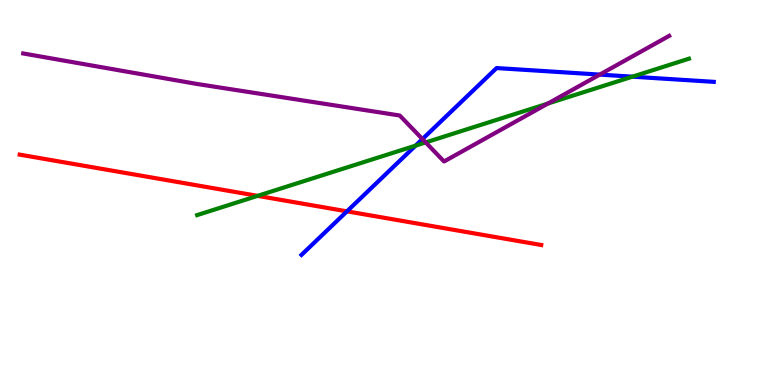[{'lines': ['blue', 'red'], 'intersections': [{'x': 4.48, 'y': 4.51}]}, {'lines': ['green', 'red'], 'intersections': [{'x': 3.32, 'y': 4.91}]}, {'lines': ['purple', 'red'], 'intersections': []}, {'lines': ['blue', 'green'], 'intersections': [{'x': 5.36, 'y': 6.22}, {'x': 8.16, 'y': 8.01}]}, {'lines': ['blue', 'purple'], 'intersections': [{'x': 5.45, 'y': 6.39}, {'x': 7.74, 'y': 8.06}]}, {'lines': ['green', 'purple'], 'intersections': [{'x': 5.49, 'y': 6.3}, {'x': 7.07, 'y': 7.31}]}]